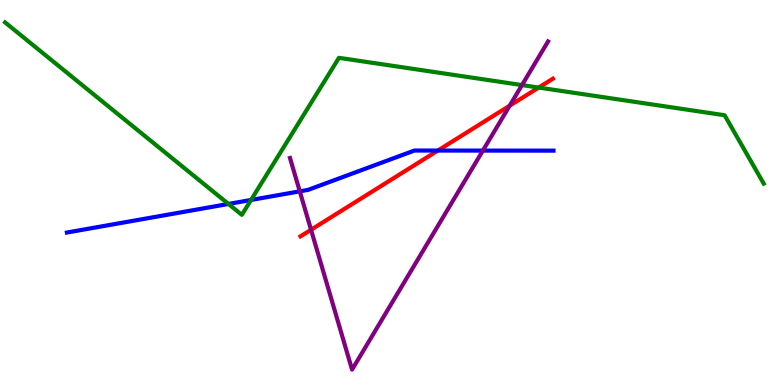[{'lines': ['blue', 'red'], 'intersections': [{'x': 5.65, 'y': 6.09}]}, {'lines': ['green', 'red'], 'intersections': [{'x': 6.95, 'y': 7.73}]}, {'lines': ['purple', 'red'], 'intersections': [{'x': 4.01, 'y': 4.03}, {'x': 6.58, 'y': 7.25}]}, {'lines': ['blue', 'green'], 'intersections': [{'x': 2.95, 'y': 4.7}, {'x': 3.24, 'y': 4.81}]}, {'lines': ['blue', 'purple'], 'intersections': [{'x': 3.87, 'y': 5.03}, {'x': 6.23, 'y': 6.09}]}, {'lines': ['green', 'purple'], 'intersections': [{'x': 6.74, 'y': 7.79}]}]